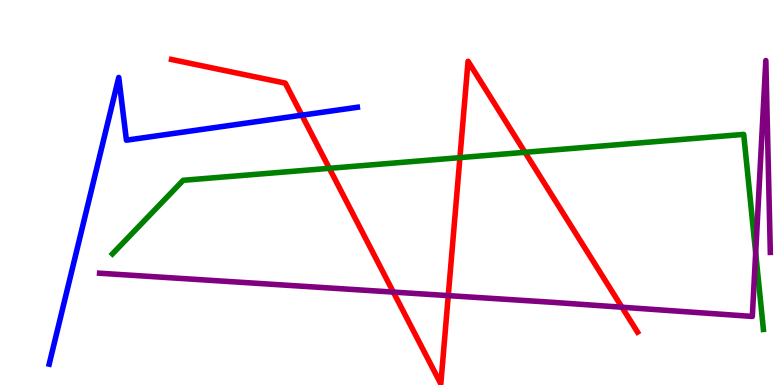[{'lines': ['blue', 'red'], 'intersections': [{'x': 3.89, 'y': 7.01}]}, {'lines': ['green', 'red'], 'intersections': [{'x': 4.25, 'y': 5.63}, {'x': 5.93, 'y': 5.91}, {'x': 6.77, 'y': 6.04}]}, {'lines': ['purple', 'red'], 'intersections': [{'x': 5.08, 'y': 2.41}, {'x': 5.78, 'y': 2.32}, {'x': 8.03, 'y': 2.02}]}, {'lines': ['blue', 'green'], 'intersections': []}, {'lines': ['blue', 'purple'], 'intersections': []}, {'lines': ['green', 'purple'], 'intersections': [{'x': 9.75, 'y': 3.43}]}]